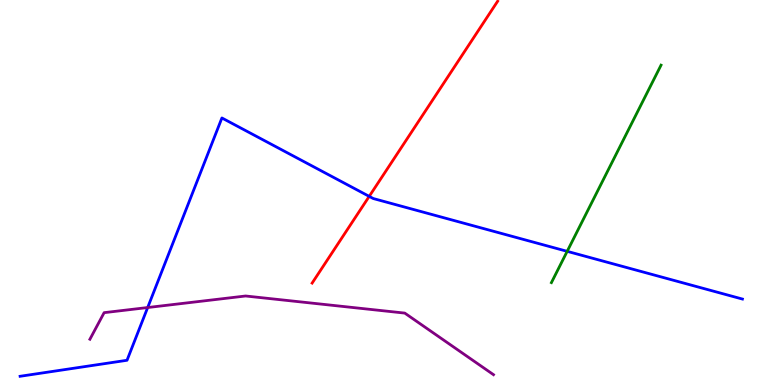[{'lines': ['blue', 'red'], 'intersections': [{'x': 4.76, 'y': 4.9}]}, {'lines': ['green', 'red'], 'intersections': []}, {'lines': ['purple', 'red'], 'intersections': []}, {'lines': ['blue', 'green'], 'intersections': [{'x': 7.32, 'y': 3.47}]}, {'lines': ['blue', 'purple'], 'intersections': [{'x': 1.91, 'y': 2.01}]}, {'lines': ['green', 'purple'], 'intersections': []}]